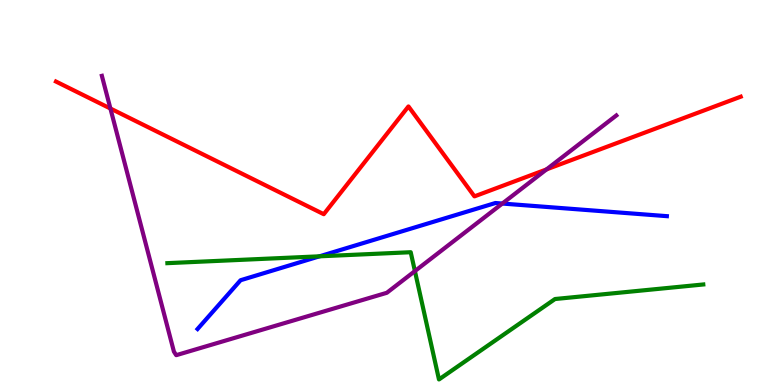[{'lines': ['blue', 'red'], 'intersections': []}, {'lines': ['green', 'red'], 'intersections': []}, {'lines': ['purple', 'red'], 'intersections': [{'x': 1.42, 'y': 7.18}, {'x': 7.05, 'y': 5.6}]}, {'lines': ['blue', 'green'], 'intersections': [{'x': 4.12, 'y': 3.34}]}, {'lines': ['blue', 'purple'], 'intersections': [{'x': 6.48, 'y': 4.71}]}, {'lines': ['green', 'purple'], 'intersections': [{'x': 5.35, 'y': 2.96}]}]